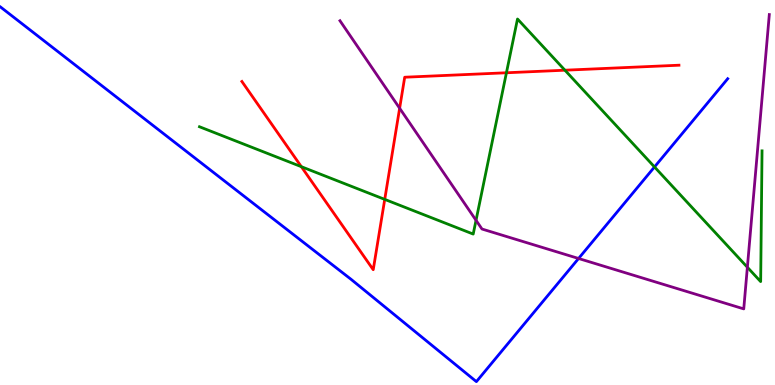[{'lines': ['blue', 'red'], 'intersections': []}, {'lines': ['green', 'red'], 'intersections': [{'x': 3.89, 'y': 5.67}, {'x': 4.96, 'y': 4.82}, {'x': 6.53, 'y': 8.11}, {'x': 7.29, 'y': 8.18}]}, {'lines': ['purple', 'red'], 'intersections': [{'x': 5.16, 'y': 7.19}]}, {'lines': ['blue', 'green'], 'intersections': [{'x': 8.45, 'y': 5.66}]}, {'lines': ['blue', 'purple'], 'intersections': [{'x': 7.47, 'y': 3.29}]}, {'lines': ['green', 'purple'], 'intersections': [{'x': 6.14, 'y': 4.28}, {'x': 9.64, 'y': 3.06}]}]